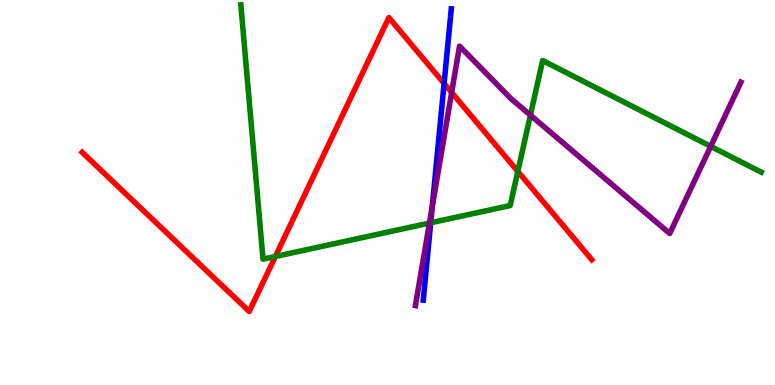[{'lines': ['blue', 'red'], 'intersections': [{'x': 5.73, 'y': 7.83}]}, {'lines': ['green', 'red'], 'intersections': [{'x': 3.55, 'y': 3.34}, {'x': 6.68, 'y': 5.55}]}, {'lines': ['purple', 'red'], 'intersections': [{'x': 5.83, 'y': 7.6}]}, {'lines': ['blue', 'green'], 'intersections': [{'x': 5.56, 'y': 4.21}]}, {'lines': ['blue', 'purple'], 'intersections': [{'x': 5.58, 'y': 4.63}]}, {'lines': ['green', 'purple'], 'intersections': [{'x': 5.54, 'y': 4.21}, {'x': 6.84, 'y': 7.01}, {'x': 9.17, 'y': 6.2}]}]